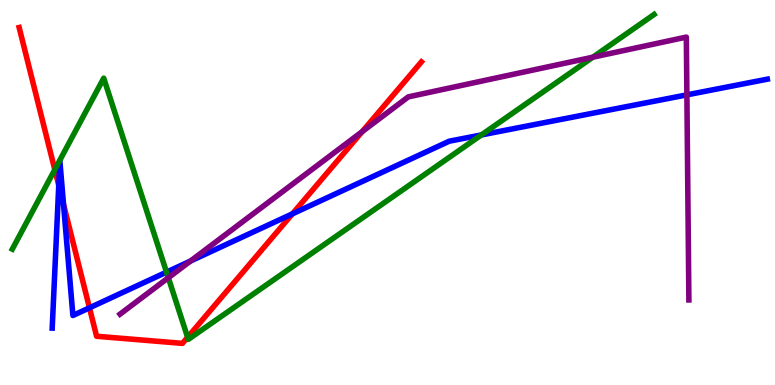[{'lines': ['blue', 'red'], 'intersections': [{'x': 0.758, 'y': 5.18}, {'x': 0.82, 'y': 4.69}, {'x': 1.15, 'y': 2.0}, {'x': 3.77, 'y': 4.45}]}, {'lines': ['green', 'red'], 'intersections': [{'x': 0.707, 'y': 5.59}, {'x': 2.42, 'y': 1.24}]}, {'lines': ['purple', 'red'], 'intersections': [{'x': 4.67, 'y': 6.58}]}, {'lines': ['blue', 'green'], 'intersections': [{'x': 2.15, 'y': 2.93}, {'x': 6.21, 'y': 6.5}]}, {'lines': ['blue', 'purple'], 'intersections': [{'x': 2.46, 'y': 3.22}, {'x': 8.86, 'y': 7.54}]}, {'lines': ['green', 'purple'], 'intersections': [{'x': 2.17, 'y': 2.79}, {'x': 7.65, 'y': 8.51}]}]